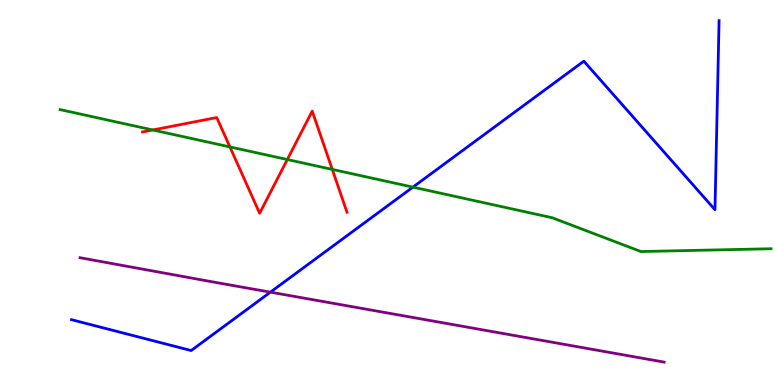[{'lines': ['blue', 'red'], 'intersections': []}, {'lines': ['green', 'red'], 'intersections': [{'x': 1.97, 'y': 6.62}, {'x': 2.97, 'y': 6.18}, {'x': 3.71, 'y': 5.86}, {'x': 4.29, 'y': 5.6}]}, {'lines': ['purple', 'red'], 'intersections': []}, {'lines': ['blue', 'green'], 'intersections': [{'x': 5.33, 'y': 5.14}]}, {'lines': ['blue', 'purple'], 'intersections': [{'x': 3.49, 'y': 2.41}]}, {'lines': ['green', 'purple'], 'intersections': []}]